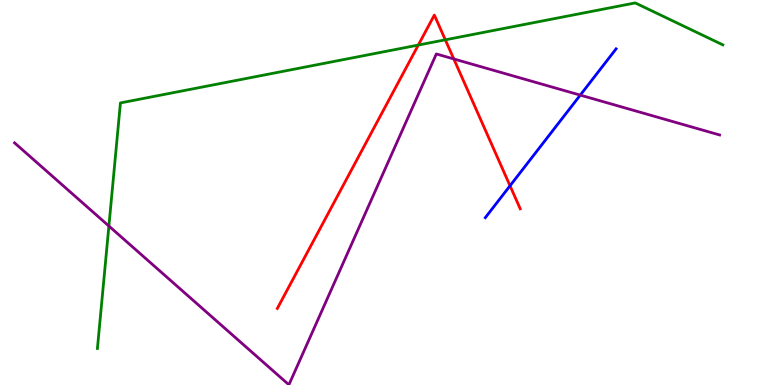[{'lines': ['blue', 'red'], 'intersections': [{'x': 6.58, 'y': 5.17}]}, {'lines': ['green', 'red'], 'intersections': [{'x': 5.4, 'y': 8.83}, {'x': 5.75, 'y': 8.97}]}, {'lines': ['purple', 'red'], 'intersections': [{'x': 5.86, 'y': 8.47}]}, {'lines': ['blue', 'green'], 'intersections': []}, {'lines': ['blue', 'purple'], 'intersections': [{'x': 7.49, 'y': 7.53}]}, {'lines': ['green', 'purple'], 'intersections': [{'x': 1.41, 'y': 4.13}]}]